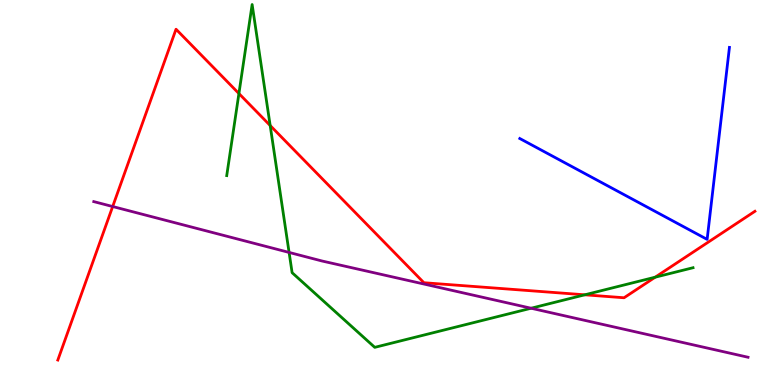[{'lines': ['blue', 'red'], 'intersections': []}, {'lines': ['green', 'red'], 'intersections': [{'x': 3.08, 'y': 7.57}, {'x': 3.49, 'y': 6.74}, {'x': 7.55, 'y': 2.34}, {'x': 8.45, 'y': 2.8}]}, {'lines': ['purple', 'red'], 'intersections': [{'x': 1.45, 'y': 4.64}]}, {'lines': ['blue', 'green'], 'intersections': []}, {'lines': ['blue', 'purple'], 'intersections': []}, {'lines': ['green', 'purple'], 'intersections': [{'x': 3.73, 'y': 3.44}, {'x': 6.85, 'y': 1.99}]}]